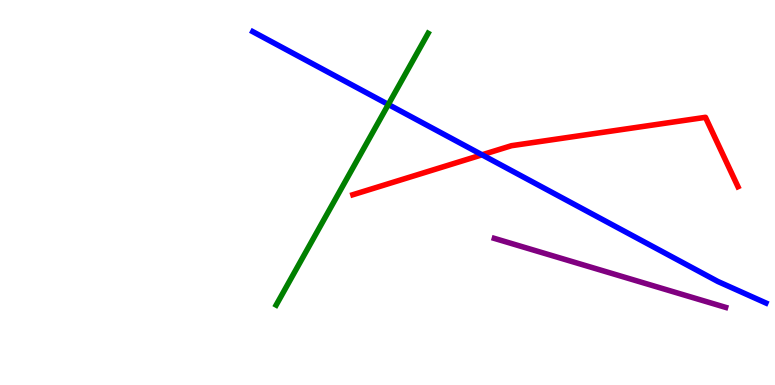[{'lines': ['blue', 'red'], 'intersections': [{'x': 6.22, 'y': 5.98}]}, {'lines': ['green', 'red'], 'intersections': []}, {'lines': ['purple', 'red'], 'intersections': []}, {'lines': ['blue', 'green'], 'intersections': [{'x': 5.01, 'y': 7.29}]}, {'lines': ['blue', 'purple'], 'intersections': []}, {'lines': ['green', 'purple'], 'intersections': []}]